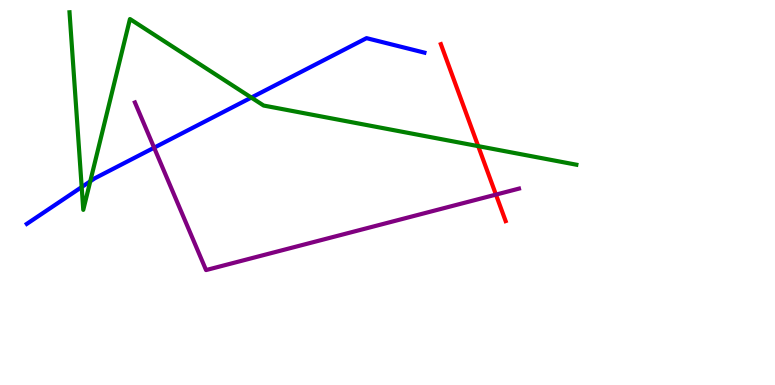[{'lines': ['blue', 'red'], 'intersections': []}, {'lines': ['green', 'red'], 'intersections': [{'x': 6.17, 'y': 6.2}]}, {'lines': ['purple', 'red'], 'intersections': [{'x': 6.4, 'y': 4.95}]}, {'lines': ['blue', 'green'], 'intersections': [{'x': 1.05, 'y': 5.14}, {'x': 1.16, 'y': 5.29}, {'x': 3.24, 'y': 7.47}]}, {'lines': ['blue', 'purple'], 'intersections': [{'x': 1.99, 'y': 6.16}]}, {'lines': ['green', 'purple'], 'intersections': []}]